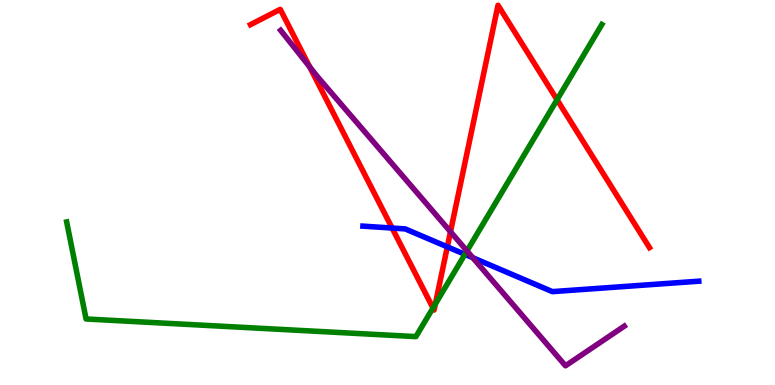[{'lines': ['blue', 'red'], 'intersections': [{'x': 5.06, 'y': 4.08}, {'x': 5.77, 'y': 3.59}]}, {'lines': ['green', 'red'], 'intersections': [{'x': 5.59, 'y': 2.0}, {'x': 5.62, 'y': 2.1}, {'x': 7.19, 'y': 7.41}]}, {'lines': ['purple', 'red'], 'intersections': [{'x': 4.0, 'y': 8.26}, {'x': 5.81, 'y': 3.98}]}, {'lines': ['blue', 'green'], 'intersections': [{'x': 6.0, 'y': 3.39}]}, {'lines': ['blue', 'purple'], 'intersections': [{'x': 6.1, 'y': 3.31}]}, {'lines': ['green', 'purple'], 'intersections': [{'x': 6.03, 'y': 3.48}]}]